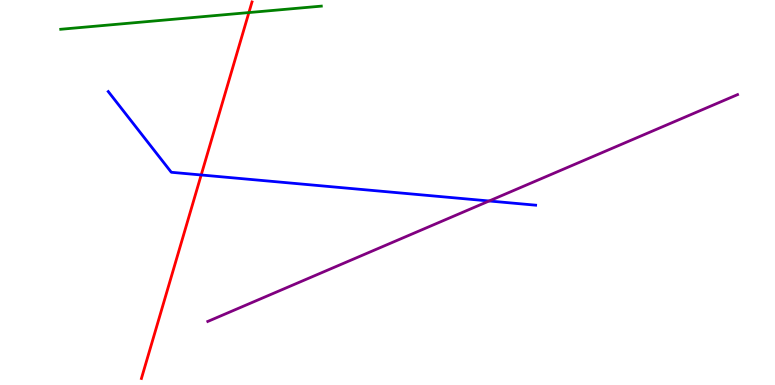[{'lines': ['blue', 'red'], 'intersections': [{'x': 2.6, 'y': 5.46}]}, {'lines': ['green', 'red'], 'intersections': [{'x': 3.21, 'y': 9.67}]}, {'lines': ['purple', 'red'], 'intersections': []}, {'lines': ['blue', 'green'], 'intersections': []}, {'lines': ['blue', 'purple'], 'intersections': [{'x': 6.31, 'y': 4.78}]}, {'lines': ['green', 'purple'], 'intersections': []}]